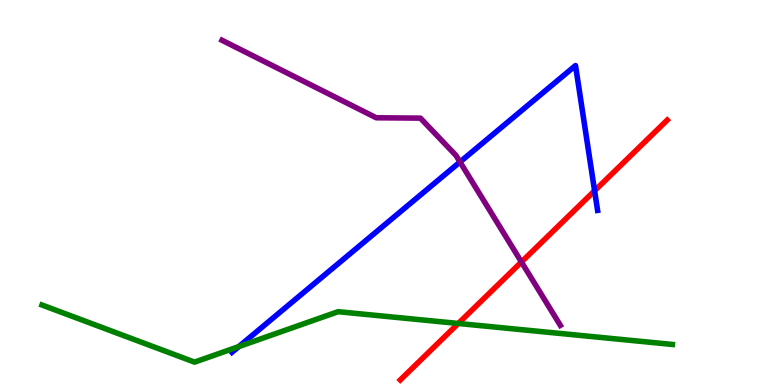[{'lines': ['blue', 'red'], 'intersections': [{'x': 7.67, 'y': 5.04}]}, {'lines': ['green', 'red'], 'intersections': [{'x': 5.91, 'y': 1.6}]}, {'lines': ['purple', 'red'], 'intersections': [{'x': 6.73, 'y': 3.19}]}, {'lines': ['blue', 'green'], 'intersections': [{'x': 3.08, 'y': 0.998}]}, {'lines': ['blue', 'purple'], 'intersections': [{'x': 5.94, 'y': 5.79}]}, {'lines': ['green', 'purple'], 'intersections': []}]